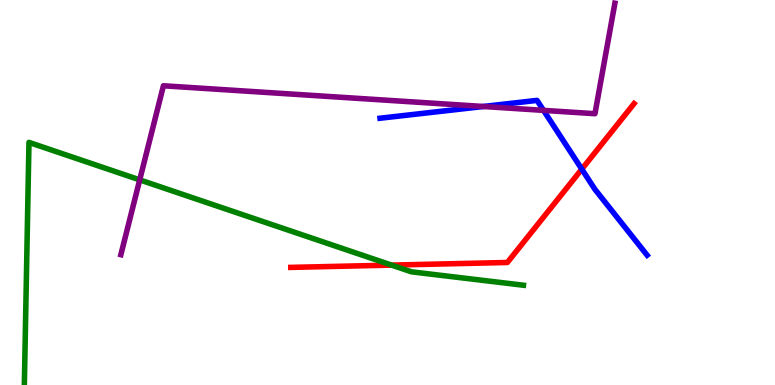[{'lines': ['blue', 'red'], 'intersections': [{'x': 7.51, 'y': 5.61}]}, {'lines': ['green', 'red'], 'intersections': [{'x': 5.05, 'y': 3.11}]}, {'lines': ['purple', 'red'], 'intersections': []}, {'lines': ['blue', 'green'], 'intersections': []}, {'lines': ['blue', 'purple'], 'intersections': [{'x': 6.24, 'y': 7.23}, {'x': 7.01, 'y': 7.13}]}, {'lines': ['green', 'purple'], 'intersections': [{'x': 1.8, 'y': 5.33}]}]